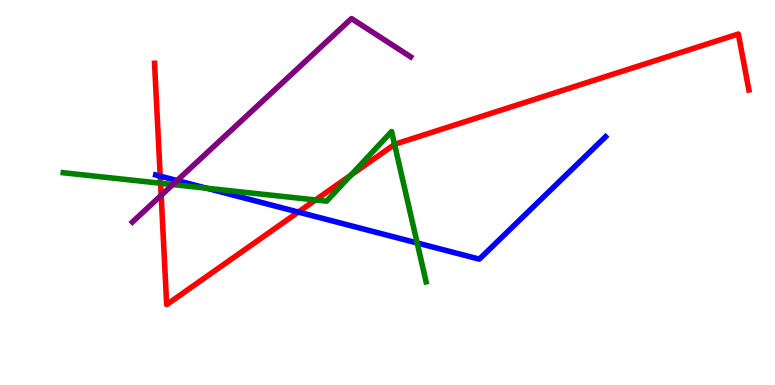[{'lines': ['blue', 'red'], 'intersections': [{'x': 2.07, 'y': 5.42}, {'x': 3.85, 'y': 4.49}]}, {'lines': ['green', 'red'], 'intersections': [{'x': 2.07, 'y': 5.24}, {'x': 4.07, 'y': 4.81}, {'x': 4.53, 'y': 5.45}, {'x': 5.09, 'y': 6.25}]}, {'lines': ['purple', 'red'], 'intersections': [{'x': 2.08, 'y': 4.93}]}, {'lines': ['blue', 'green'], 'intersections': [{'x': 2.67, 'y': 5.11}, {'x': 5.38, 'y': 3.69}]}, {'lines': ['blue', 'purple'], 'intersections': [{'x': 2.29, 'y': 5.31}]}, {'lines': ['green', 'purple'], 'intersections': [{'x': 2.23, 'y': 5.21}]}]